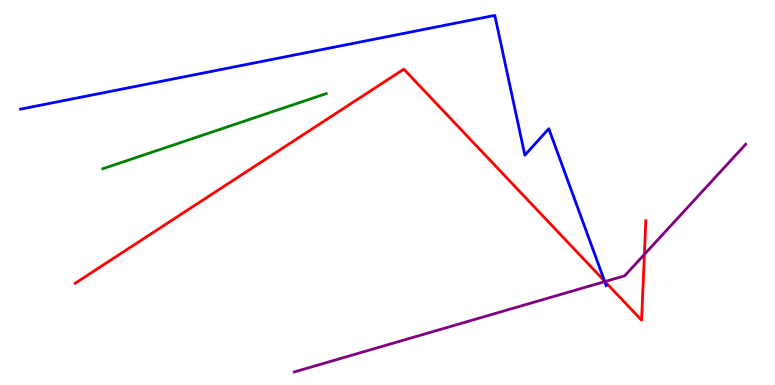[{'lines': ['blue', 'red'], 'intersections': [{'x': 7.8, 'y': 2.7}]}, {'lines': ['green', 'red'], 'intersections': []}, {'lines': ['purple', 'red'], 'intersections': [{'x': 7.81, 'y': 2.69}, {'x': 8.31, 'y': 3.39}]}, {'lines': ['blue', 'green'], 'intersections': []}, {'lines': ['blue', 'purple'], 'intersections': [{'x': 7.8, 'y': 2.69}]}, {'lines': ['green', 'purple'], 'intersections': []}]